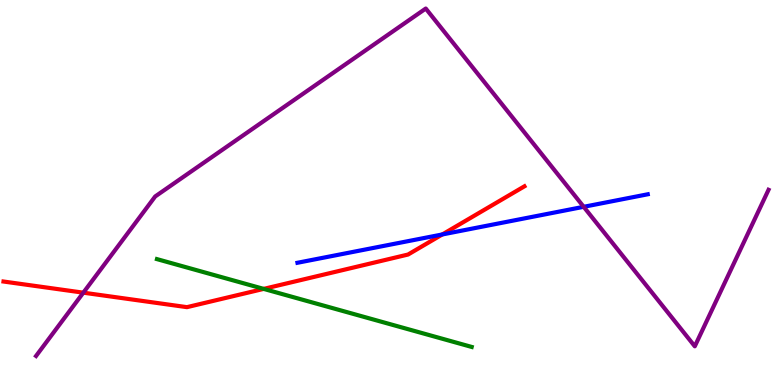[{'lines': ['blue', 'red'], 'intersections': [{'x': 5.71, 'y': 3.91}]}, {'lines': ['green', 'red'], 'intersections': [{'x': 3.4, 'y': 2.5}]}, {'lines': ['purple', 'red'], 'intersections': [{'x': 1.08, 'y': 2.4}]}, {'lines': ['blue', 'green'], 'intersections': []}, {'lines': ['blue', 'purple'], 'intersections': [{'x': 7.53, 'y': 4.63}]}, {'lines': ['green', 'purple'], 'intersections': []}]